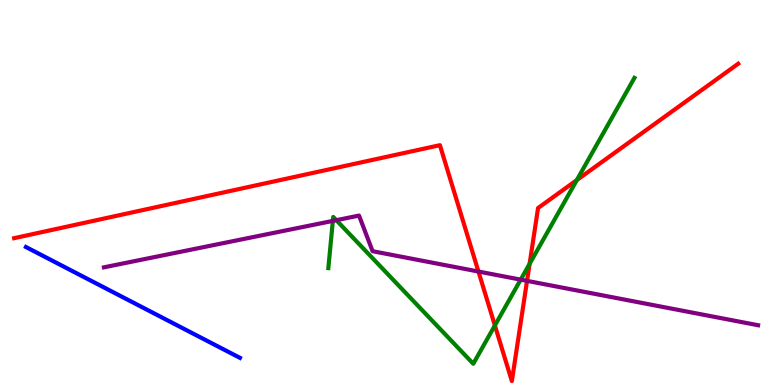[{'lines': ['blue', 'red'], 'intersections': []}, {'lines': ['green', 'red'], 'intersections': [{'x': 6.39, 'y': 1.55}, {'x': 6.83, 'y': 3.15}, {'x': 7.44, 'y': 5.32}]}, {'lines': ['purple', 'red'], 'intersections': [{'x': 6.17, 'y': 2.95}, {'x': 6.8, 'y': 2.7}]}, {'lines': ['blue', 'green'], 'intersections': []}, {'lines': ['blue', 'purple'], 'intersections': []}, {'lines': ['green', 'purple'], 'intersections': [{'x': 4.29, 'y': 4.26}, {'x': 4.34, 'y': 4.28}, {'x': 6.72, 'y': 2.74}]}]